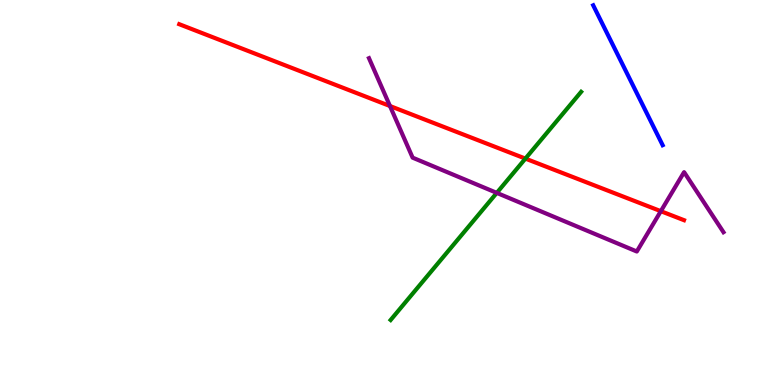[{'lines': ['blue', 'red'], 'intersections': []}, {'lines': ['green', 'red'], 'intersections': [{'x': 6.78, 'y': 5.88}]}, {'lines': ['purple', 'red'], 'intersections': [{'x': 5.03, 'y': 7.25}, {'x': 8.53, 'y': 4.51}]}, {'lines': ['blue', 'green'], 'intersections': []}, {'lines': ['blue', 'purple'], 'intersections': []}, {'lines': ['green', 'purple'], 'intersections': [{'x': 6.41, 'y': 4.99}]}]